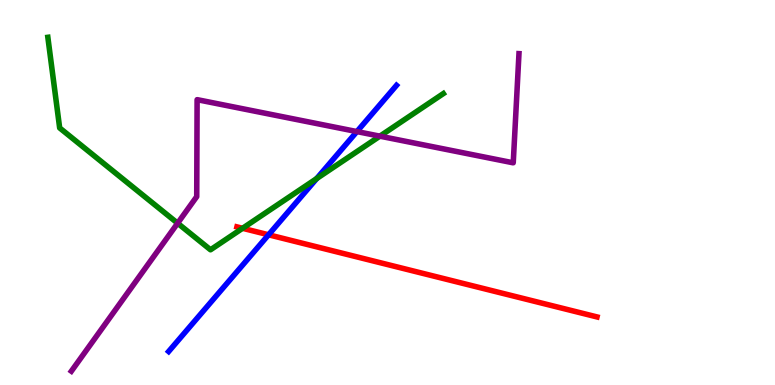[{'lines': ['blue', 'red'], 'intersections': [{'x': 3.47, 'y': 3.9}]}, {'lines': ['green', 'red'], 'intersections': [{'x': 3.13, 'y': 4.07}]}, {'lines': ['purple', 'red'], 'intersections': []}, {'lines': ['blue', 'green'], 'intersections': [{'x': 4.09, 'y': 5.36}]}, {'lines': ['blue', 'purple'], 'intersections': [{'x': 4.61, 'y': 6.58}]}, {'lines': ['green', 'purple'], 'intersections': [{'x': 2.29, 'y': 4.2}, {'x': 4.9, 'y': 6.46}]}]